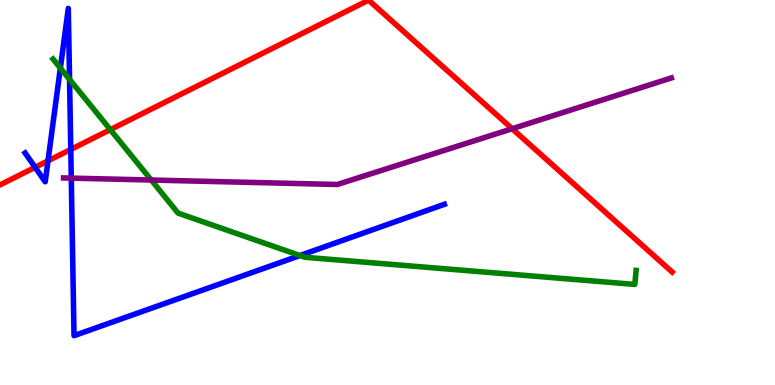[{'lines': ['blue', 'red'], 'intersections': [{'x': 0.453, 'y': 5.65}, {'x': 0.619, 'y': 5.82}, {'x': 0.913, 'y': 6.12}]}, {'lines': ['green', 'red'], 'intersections': [{'x': 1.42, 'y': 6.63}]}, {'lines': ['purple', 'red'], 'intersections': [{'x': 6.61, 'y': 6.66}]}, {'lines': ['blue', 'green'], 'intersections': [{'x': 0.779, 'y': 8.23}, {'x': 0.897, 'y': 7.94}, {'x': 3.87, 'y': 3.36}]}, {'lines': ['blue', 'purple'], 'intersections': [{'x': 0.92, 'y': 5.37}]}, {'lines': ['green', 'purple'], 'intersections': [{'x': 1.95, 'y': 5.32}]}]